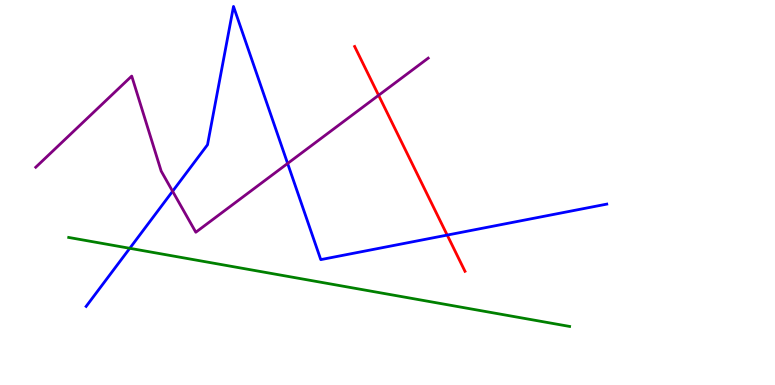[{'lines': ['blue', 'red'], 'intersections': [{'x': 5.77, 'y': 3.89}]}, {'lines': ['green', 'red'], 'intersections': []}, {'lines': ['purple', 'red'], 'intersections': [{'x': 4.89, 'y': 7.52}]}, {'lines': ['blue', 'green'], 'intersections': [{'x': 1.67, 'y': 3.55}]}, {'lines': ['blue', 'purple'], 'intersections': [{'x': 2.23, 'y': 5.03}, {'x': 3.71, 'y': 5.75}]}, {'lines': ['green', 'purple'], 'intersections': []}]